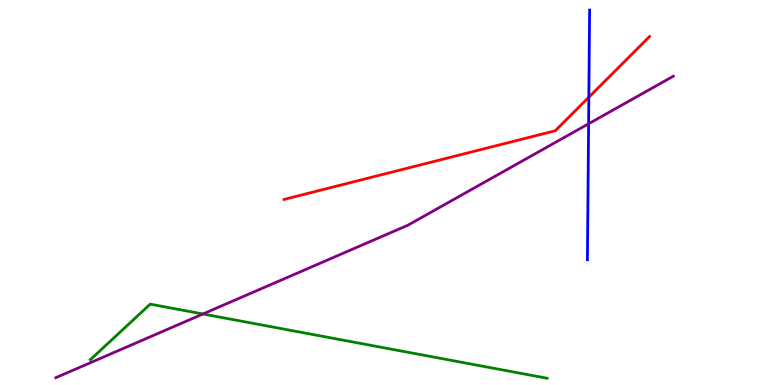[{'lines': ['blue', 'red'], 'intersections': [{'x': 7.6, 'y': 7.48}]}, {'lines': ['green', 'red'], 'intersections': []}, {'lines': ['purple', 'red'], 'intersections': []}, {'lines': ['blue', 'green'], 'intersections': []}, {'lines': ['blue', 'purple'], 'intersections': [{'x': 7.59, 'y': 6.79}]}, {'lines': ['green', 'purple'], 'intersections': [{'x': 2.62, 'y': 1.84}]}]